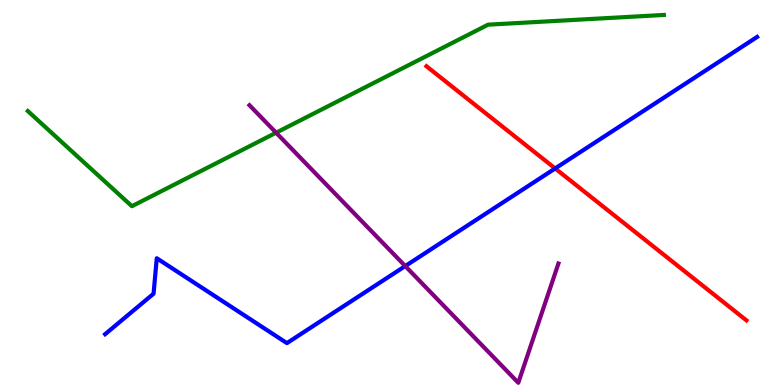[{'lines': ['blue', 'red'], 'intersections': [{'x': 7.16, 'y': 5.62}]}, {'lines': ['green', 'red'], 'intersections': []}, {'lines': ['purple', 'red'], 'intersections': []}, {'lines': ['blue', 'green'], 'intersections': []}, {'lines': ['blue', 'purple'], 'intersections': [{'x': 5.23, 'y': 3.09}]}, {'lines': ['green', 'purple'], 'intersections': [{'x': 3.56, 'y': 6.55}]}]